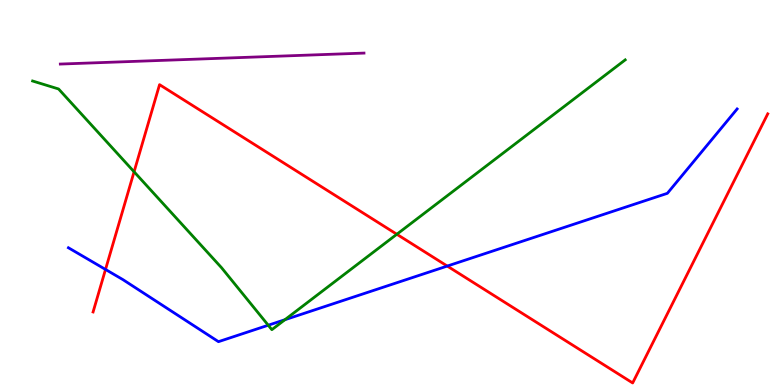[{'lines': ['blue', 'red'], 'intersections': [{'x': 1.36, 'y': 3.0}, {'x': 5.77, 'y': 3.09}]}, {'lines': ['green', 'red'], 'intersections': [{'x': 1.73, 'y': 5.54}, {'x': 5.12, 'y': 3.92}]}, {'lines': ['purple', 'red'], 'intersections': []}, {'lines': ['blue', 'green'], 'intersections': [{'x': 3.46, 'y': 1.55}, {'x': 3.68, 'y': 1.7}]}, {'lines': ['blue', 'purple'], 'intersections': []}, {'lines': ['green', 'purple'], 'intersections': []}]